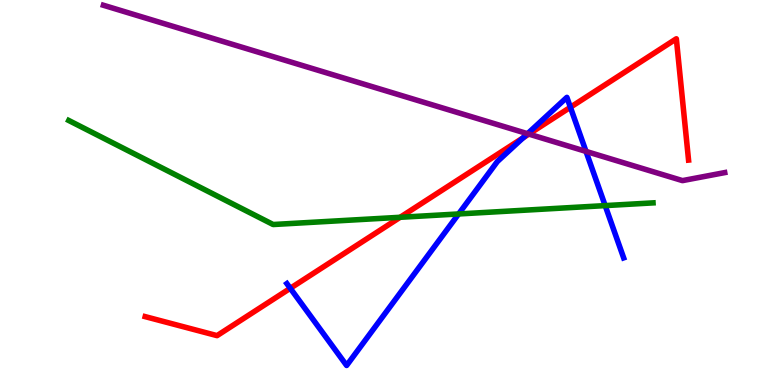[{'lines': ['blue', 'red'], 'intersections': [{'x': 3.75, 'y': 2.51}, {'x': 6.75, 'y': 6.42}, {'x': 7.36, 'y': 7.21}]}, {'lines': ['green', 'red'], 'intersections': [{'x': 5.16, 'y': 4.36}]}, {'lines': ['purple', 'red'], 'intersections': [{'x': 6.82, 'y': 6.52}]}, {'lines': ['blue', 'green'], 'intersections': [{'x': 5.92, 'y': 4.44}, {'x': 7.81, 'y': 4.66}]}, {'lines': ['blue', 'purple'], 'intersections': [{'x': 6.81, 'y': 6.53}, {'x': 7.56, 'y': 6.07}]}, {'lines': ['green', 'purple'], 'intersections': []}]